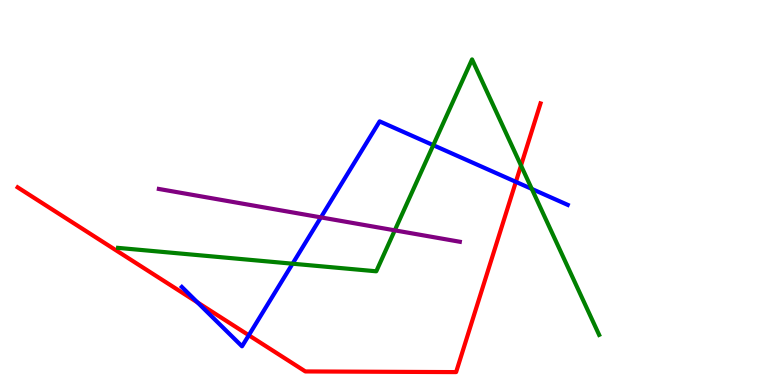[{'lines': ['blue', 'red'], 'intersections': [{'x': 2.55, 'y': 2.14}, {'x': 3.21, 'y': 1.29}, {'x': 6.66, 'y': 5.28}]}, {'lines': ['green', 'red'], 'intersections': [{'x': 6.72, 'y': 5.7}]}, {'lines': ['purple', 'red'], 'intersections': []}, {'lines': ['blue', 'green'], 'intersections': [{'x': 3.77, 'y': 3.15}, {'x': 5.59, 'y': 6.23}, {'x': 6.86, 'y': 5.09}]}, {'lines': ['blue', 'purple'], 'intersections': [{'x': 4.14, 'y': 4.35}]}, {'lines': ['green', 'purple'], 'intersections': [{'x': 5.09, 'y': 4.02}]}]